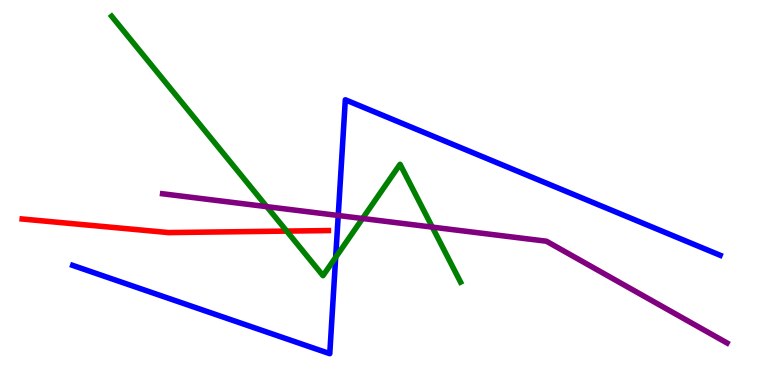[{'lines': ['blue', 'red'], 'intersections': []}, {'lines': ['green', 'red'], 'intersections': [{'x': 3.7, 'y': 4.0}]}, {'lines': ['purple', 'red'], 'intersections': []}, {'lines': ['blue', 'green'], 'intersections': [{'x': 4.33, 'y': 3.32}]}, {'lines': ['blue', 'purple'], 'intersections': [{'x': 4.36, 'y': 4.4}]}, {'lines': ['green', 'purple'], 'intersections': [{'x': 3.44, 'y': 4.63}, {'x': 4.68, 'y': 4.32}, {'x': 5.58, 'y': 4.1}]}]